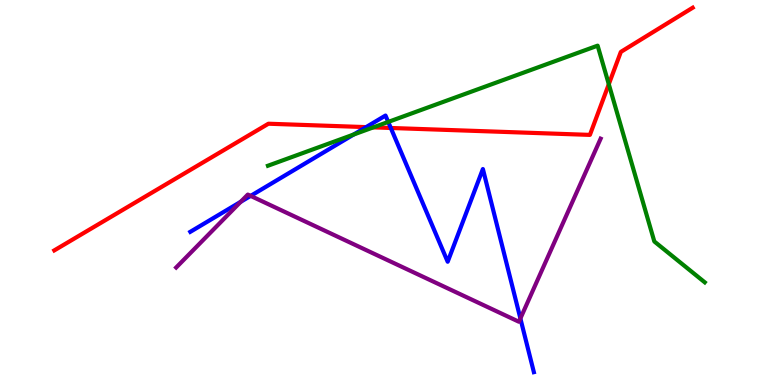[{'lines': ['blue', 'red'], 'intersections': [{'x': 4.72, 'y': 6.7}, {'x': 5.04, 'y': 6.68}]}, {'lines': ['green', 'red'], 'intersections': [{'x': 4.82, 'y': 6.69}, {'x': 7.86, 'y': 7.81}]}, {'lines': ['purple', 'red'], 'intersections': []}, {'lines': ['blue', 'green'], 'intersections': [{'x': 4.56, 'y': 6.51}, {'x': 5.01, 'y': 6.83}]}, {'lines': ['blue', 'purple'], 'intersections': [{'x': 3.11, 'y': 4.76}, {'x': 3.23, 'y': 4.91}, {'x': 6.71, 'y': 1.73}]}, {'lines': ['green', 'purple'], 'intersections': []}]